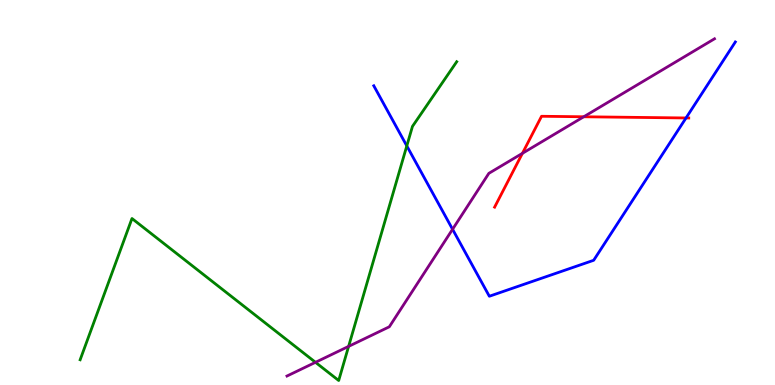[{'lines': ['blue', 'red'], 'intersections': [{'x': 8.85, 'y': 6.94}]}, {'lines': ['green', 'red'], 'intersections': []}, {'lines': ['purple', 'red'], 'intersections': [{'x': 6.74, 'y': 6.02}, {'x': 7.53, 'y': 6.97}]}, {'lines': ['blue', 'green'], 'intersections': [{'x': 5.25, 'y': 6.21}]}, {'lines': ['blue', 'purple'], 'intersections': [{'x': 5.84, 'y': 4.04}]}, {'lines': ['green', 'purple'], 'intersections': [{'x': 4.07, 'y': 0.589}, {'x': 4.5, 'y': 1.0}]}]